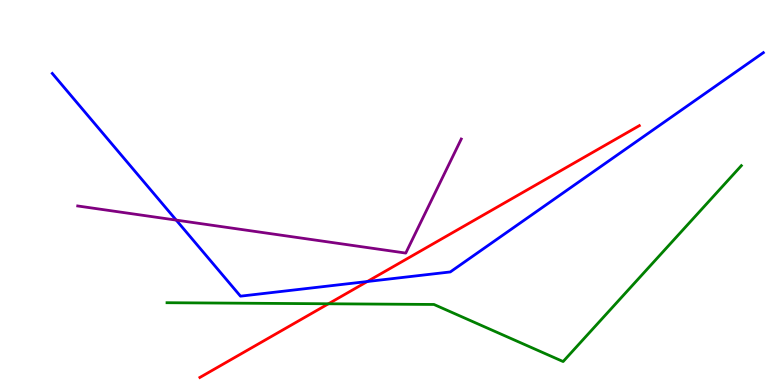[{'lines': ['blue', 'red'], 'intersections': [{'x': 4.74, 'y': 2.69}]}, {'lines': ['green', 'red'], 'intersections': [{'x': 4.24, 'y': 2.11}]}, {'lines': ['purple', 'red'], 'intersections': []}, {'lines': ['blue', 'green'], 'intersections': []}, {'lines': ['blue', 'purple'], 'intersections': [{'x': 2.27, 'y': 4.28}]}, {'lines': ['green', 'purple'], 'intersections': []}]